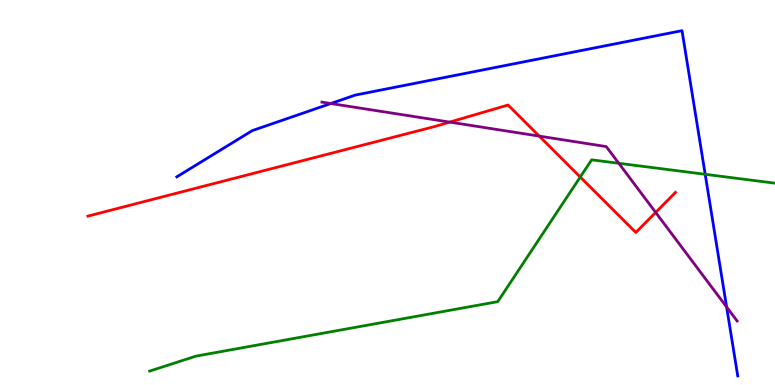[{'lines': ['blue', 'red'], 'intersections': []}, {'lines': ['green', 'red'], 'intersections': [{'x': 7.49, 'y': 5.4}]}, {'lines': ['purple', 'red'], 'intersections': [{'x': 5.8, 'y': 6.83}, {'x': 6.96, 'y': 6.46}, {'x': 8.46, 'y': 4.48}]}, {'lines': ['blue', 'green'], 'intersections': [{'x': 9.1, 'y': 5.47}]}, {'lines': ['blue', 'purple'], 'intersections': [{'x': 4.27, 'y': 7.31}, {'x': 9.38, 'y': 2.03}]}, {'lines': ['green', 'purple'], 'intersections': [{'x': 7.98, 'y': 5.76}]}]